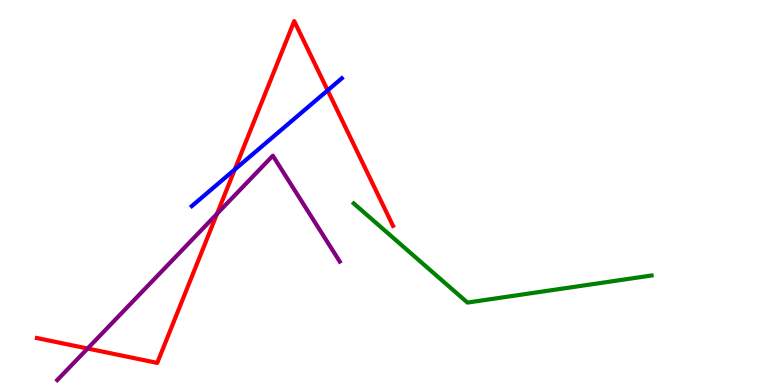[{'lines': ['blue', 'red'], 'intersections': [{'x': 3.03, 'y': 5.6}, {'x': 4.23, 'y': 7.65}]}, {'lines': ['green', 'red'], 'intersections': []}, {'lines': ['purple', 'red'], 'intersections': [{'x': 1.13, 'y': 0.948}, {'x': 2.8, 'y': 4.45}]}, {'lines': ['blue', 'green'], 'intersections': []}, {'lines': ['blue', 'purple'], 'intersections': []}, {'lines': ['green', 'purple'], 'intersections': []}]